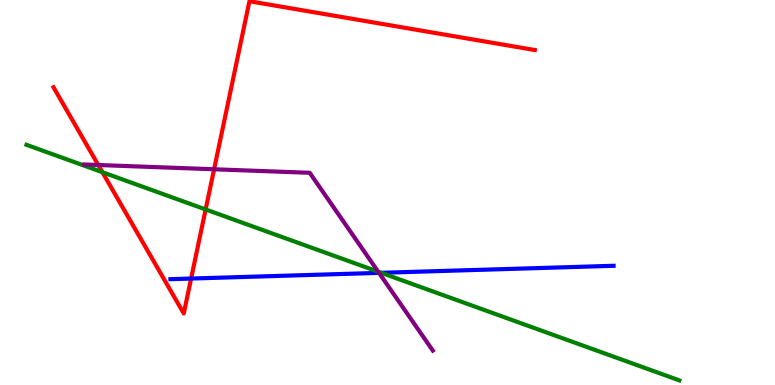[{'lines': ['blue', 'red'], 'intersections': [{'x': 2.47, 'y': 2.77}]}, {'lines': ['green', 'red'], 'intersections': [{'x': 1.32, 'y': 5.53}, {'x': 2.65, 'y': 4.56}]}, {'lines': ['purple', 'red'], 'intersections': [{'x': 1.27, 'y': 5.71}, {'x': 2.76, 'y': 5.6}]}, {'lines': ['blue', 'green'], 'intersections': [{'x': 4.92, 'y': 2.91}]}, {'lines': ['blue', 'purple'], 'intersections': [{'x': 4.89, 'y': 2.91}]}, {'lines': ['green', 'purple'], 'intersections': [{'x': 4.88, 'y': 2.94}]}]